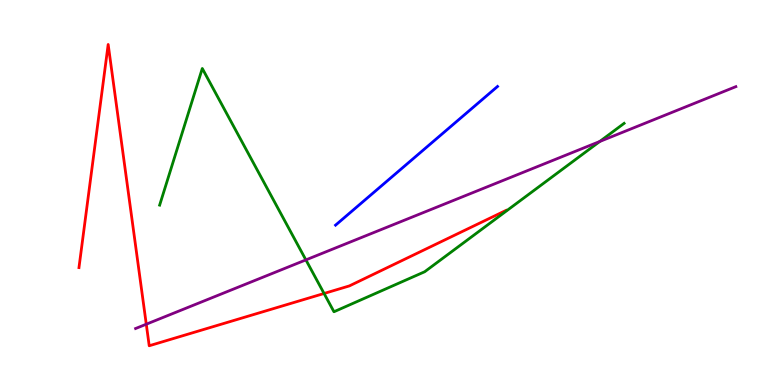[{'lines': ['blue', 'red'], 'intersections': []}, {'lines': ['green', 'red'], 'intersections': [{'x': 4.18, 'y': 2.38}]}, {'lines': ['purple', 'red'], 'intersections': [{'x': 1.89, 'y': 1.58}]}, {'lines': ['blue', 'green'], 'intersections': []}, {'lines': ['blue', 'purple'], 'intersections': []}, {'lines': ['green', 'purple'], 'intersections': [{'x': 3.95, 'y': 3.25}, {'x': 7.74, 'y': 6.32}]}]